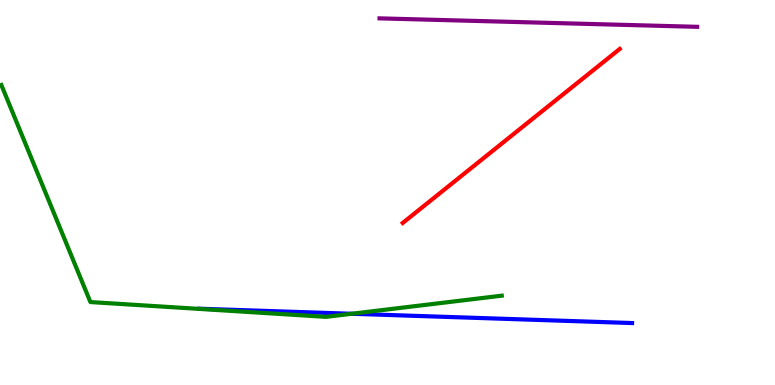[{'lines': ['blue', 'red'], 'intersections': []}, {'lines': ['green', 'red'], 'intersections': []}, {'lines': ['purple', 'red'], 'intersections': []}, {'lines': ['blue', 'green'], 'intersections': [{'x': 4.54, 'y': 1.85}]}, {'lines': ['blue', 'purple'], 'intersections': []}, {'lines': ['green', 'purple'], 'intersections': []}]